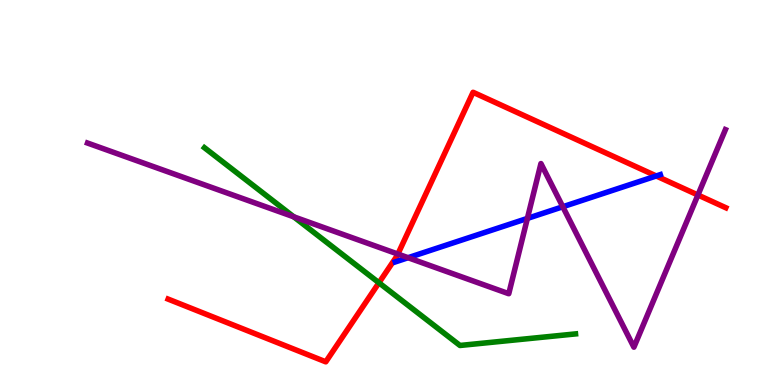[{'lines': ['blue', 'red'], 'intersections': [{'x': 8.47, 'y': 5.43}]}, {'lines': ['green', 'red'], 'intersections': [{'x': 4.89, 'y': 2.66}]}, {'lines': ['purple', 'red'], 'intersections': [{'x': 5.13, 'y': 3.4}, {'x': 9.01, 'y': 4.93}]}, {'lines': ['blue', 'green'], 'intersections': []}, {'lines': ['blue', 'purple'], 'intersections': [{'x': 5.27, 'y': 3.31}, {'x': 6.8, 'y': 4.33}, {'x': 7.26, 'y': 4.63}]}, {'lines': ['green', 'purple'], 'intersections': [{'x': 3.79, 'y': 4.37}]}]